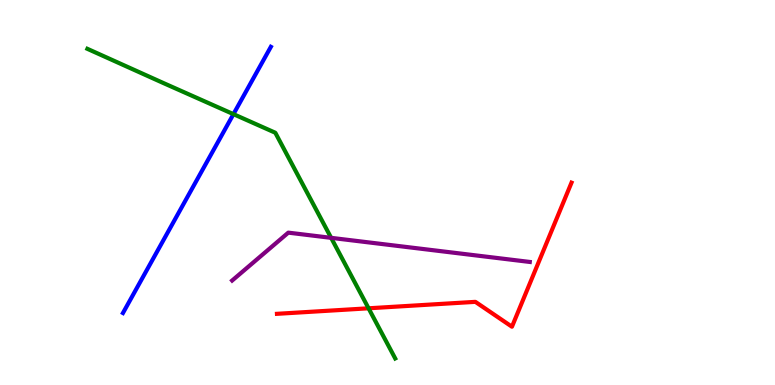[{'lines': ['blue', 'red'], 'intersections': []}, {'lines': ['green', 'red'], 'intersections': [{'x': 4.76, 'y': 1.99}]}, {'lines': ['purple', 'red'], 'intersections': []}, {'lines': ['blue', 'green'], 'intersections': [{'x': 3.01, 'y': 7.04}]}, {'lines': ['blue', 'purple'], 'intersections': []}, {'lines': ['green', 'purple'], 'intersections': [{'x': 4.27, 'y': 3.82}]}]